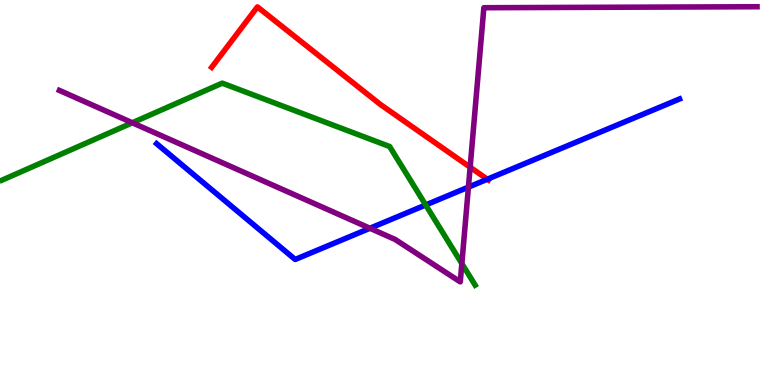[{'lines': ['blue', 'red'], 'intersections': [{'x': 6.29, 'y': 5.34}]}, {'lines': ['green', 'red'], 'intersections': []}, {'lines': ['purple', 'red'], 'intersections': [{'x': 6.07, 'y': 5.66}]}, {'lines': ['blue', 'green'], 'intersections': [{'x': 5.49, 'y': 4.68}]}, {'lines': ['blue', 'purple'], 'intersections': [{'x': 4.77, 'y': 4.07}, {'x': 6.04, 'y': 5.14}]}, {'lines': ['green', 'purple'], 'intersections': [{'x': 1.71, 'y': 6.81}, {'x': 5.96, 'y': 3.15}]}]